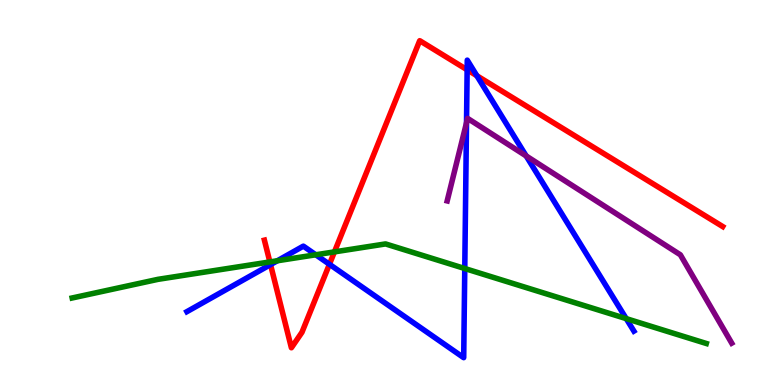[{'lines': ['blue', 'red'], 'intersections': [{'x': 3.49, 'y': 3.13}, {'x': 4.25, 'y': 3.14}, {'x': 6.03, 'y': 8.19}, {'x': 6.15, 'y': 8.03}]}, {'lines': ['green', 'red'], 'intersections': [{'x': 3.48, 'y': 3.2}, {'x': 4.32, 'y': 3.46}]}, {'lines': ['purple', 'red'], 'intersections': []}, {'lines': ['blue', 'green'], 'intersections': [{'x': 3.58, 'y': 3.23}, {'x': 4.07, 'y': 3.38}, {'x': 6.0, 'y': 3.03}, {'x': 8.08, 'y': 1.72}]}, {'lines': ['blue', 'purple'], 'intersections': [{'x': 6.02, 'y': 6.81}, {'x': 6.79, 'y': 5.95}]}, {'lines': ['green', 'purple'], 'intersections': []}]